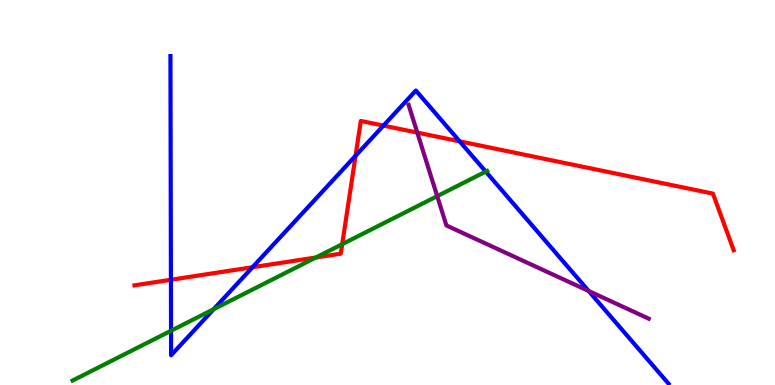[{'lines': ['blue', 'red'], 'intersections': [{'x': 2.21, 'y': 2.73}, {'x': 3.26, 'y': 3.06}, {'x': 4.59, 'y': 5.95}, {'x': 4.95, 'y': 6.74}, {'x': 5.93, 'y': 6.33}]}, {'lines': ['green', 'red'], 'intersections': [{'x': 4.08, 'y': 3.31}, {'x': 4.42, 'y': 3.66}]}, {'lines': ['purple', 'red'], 'intersections': [{'x': 5.38, 'y': 6.56}]}, {'lines': ['blue', 'green'], 'intersections': [{'x': 2.21, 'y': 1.41}, {'x': 2.76, 'y': 1.97}, {'x': 6.27, 'y': 5.54}]}, {'lines': ['blue', 'purple'], 'intersections': [{'x': 7.6, 'y': 2.44}]}, {'lines': ['green', 'purple'], 'intersections': [{'x': 5.64, 'y': 4.91}]}]